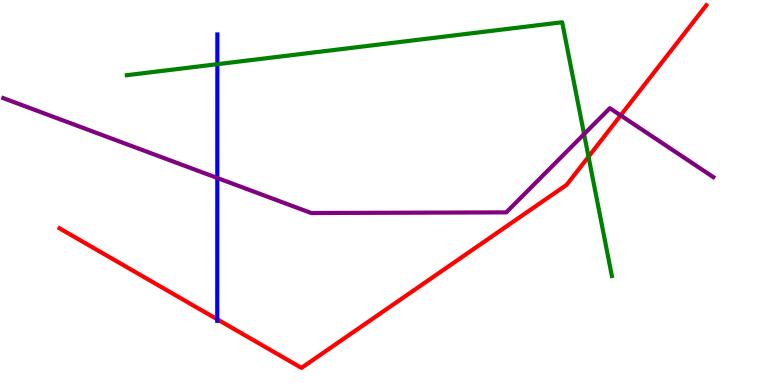[{'lines': ['blue', 'red'], 'intersections': [{'x': 2.8, 'y': 1.71}]}, {'lines': ['green', 'red'], 'intersections': [{'x': 7.59, 'y': 5.93}]}, {'lines': ['purple', 'red'], 'intersections': [{'x': 8.01, 'y': 7.0}]}, {'lines': ['blue', 'green'], 'intersections': [{'x': 2.8, 'y': 8.33}]}, {'lines': ['blue', 'purple'], 'intersections': [{'x': 2.8, 'y': 5.38}]}, {'lines': ['green', 'purple'], 'intersections': [{'x': 7.54, 'y': 6.52}]}]